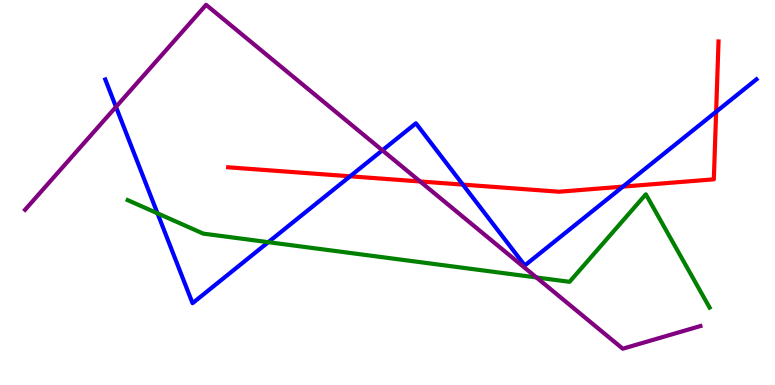[{'lines': ['blue', 'red'], 'intersections': [{'x': 4.52, 'y': 5.42}, {'x': 5.97, 'y': 5.2}, {'x': 8.04, 'y': 5.15}, {'x': 9.24, 'y': 7.1}]}, {'lines': ['green', 'red'], 'intersections': []}, {'lines': ['purple', 'red'], 'intersections': [{'x': 5.42, 'y': 5.29}]}, {'lines': ['blue', 'green'], 'intersections': [{'x': 2.03, 'y': 4.46}, {'x': 3.46, 'y': 3.71}]}, {'lines': ['blue', 'purple'], 'intersections': [{'x': 1.5, 'y': 7.22}, {'x': 4.93, 'y': 6.1}]}, {'lines': ['green', 'purple'], 'intersections': [{'x': 6.92, 'y': 2.79}]}]